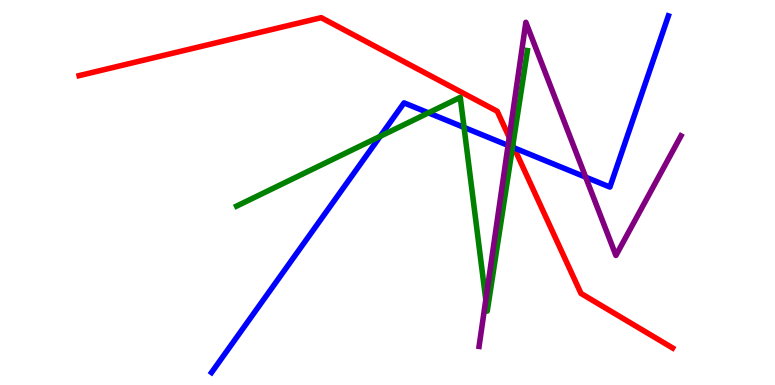[{'lines': ['blue', 'red'], 'intersections': [{'x': 6.63, 'y': 6.16}]}, {'lines': ['green', 'red'], 'intersections': [{'x': 6.62, 'y': 6.23}]}, {'lines': ['purple', 'red'], 'intersections': [{'x': 6.57, 'y': 6.43}]}, {'lines': ['blue', 'green'], 'intersections': [{'x': 4.91, 'y': 6.46}, {'x': 5.53, 'y': 7.07}, {'x': 5.99, 'y': 6.69}, {'x': 6.61, 'y': 6.18}]}, {'lines': ['blue', 'purple'], 'intersections': [{'x': 6.56, 'y': 6.22}, {'x': 7.56, 'y': 5.4}]}, {'lines': ['green', 'purple'], 'intersections': [{'x': 6.27, 'y': 2.21}]}]